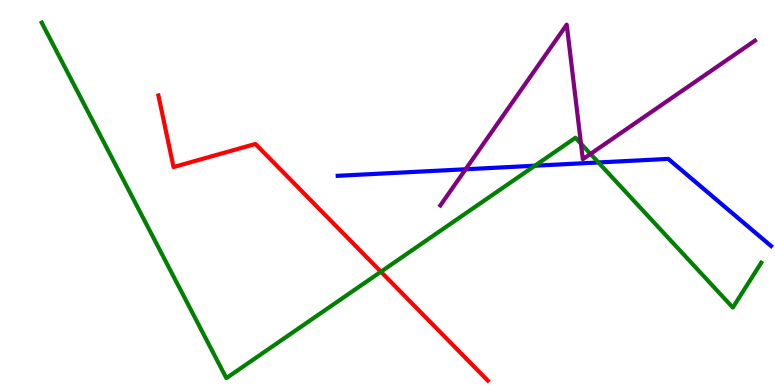[{'lines': ['blue', 'red'], 'intersections': []}, {'lines': ['green', 'red'], 'intersections': [{'x': 4.91, 'y': 2.94}]}, {'lines': ['purple', 'red'], 'intersections': []}, {'lines': ['blue', 'green'], 'intersections': [{'x': 6.9, 'y': 5.7}, {'x': 7.72, 'y': 5.78}]}, {'lines': ['blue', 'purple'], 'intersections': [{'x': 6.01, 'y': 5.6}]}, {'lines': ['green', 'purple'], 'intersections': [{'x': 7.5, 'y': 6.27}, {'x': 7.62, 'y': 6.0}]}]